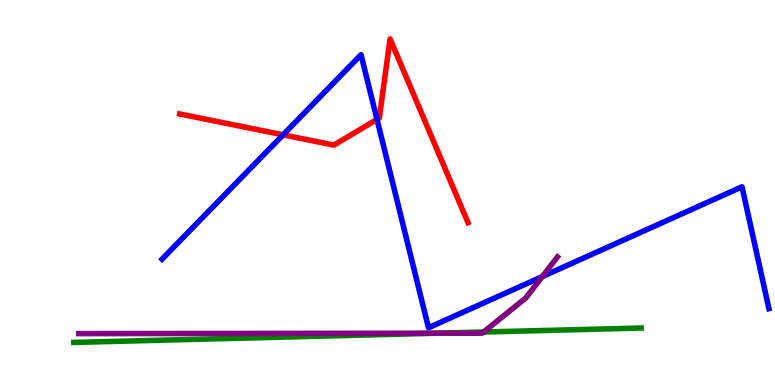[{'lines': ['blue', 'red'], 'intersections': [{'x': 3.65, 'y': 6.5}, {'x': 4.86, 'y': 6.9}]}, {'lines': ['green', 'red'], 'intersections': []}, {'lines': ['purple', 'red'], 'intersections': []}, {'lines': ['blue', 'green'], 'intersections': []}, {'lines': ['blue', 'purple'], 'intersections': [{'x': 7.0, 'y': 2.82}]}, {'lines': ['green', 'purple'], 'intersections': [{'x': 5.63, 'y': 1.34}, {'x': 6.24, 'y': 1.38}]}]